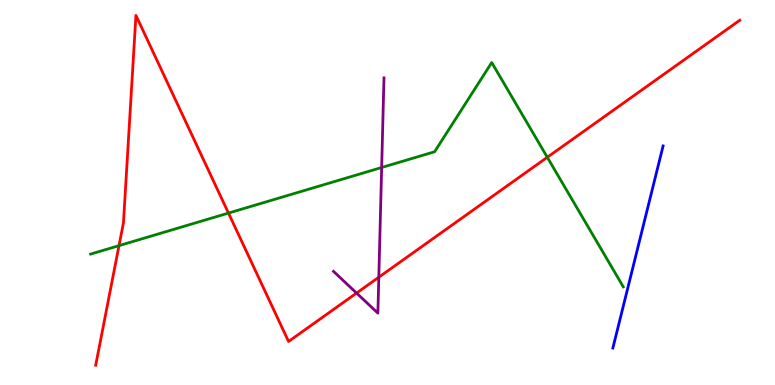[{'lines': ['blue', 'red'], 'intersections': []}, {'lines': ['green', 'red'], 'intersections': [{'x': 1.54, 'y': 3.62}, {'x': 2.95, 'y': 4.47}, {'x': 7.06, 'y': 5.92}]}, {'lines': ['purple', 'red'], 'intersections': [{'x': 4.6, 'y': 2.39}, {'x': 4.89, 'y': 2.8}]}, {'lines': ['blue', 'green'], 'intersections': []}, {'lines': ['blue', 'purple'], 'intersections': []}, {'lines': ['green', 'purple'], 'intersections': [{'x': 4.92, 'y': 5.65}]}]